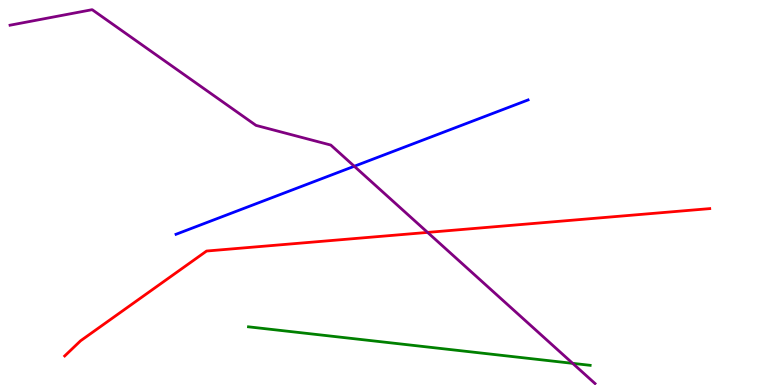[{'lines': ['blue', 'red'], 'intersections': []}, {'lines': ['green', 'red'], 'intersections': []}, {'lines': ['purple', 'red'], 'intersections': [{'x': 5.52, 'y': 3.96}]}, {'lines': ['blue', 'green'], 'intersections': []}, {'lines': ['blue', 'purple'], 'intersections': [{'x': 4.57, 'y': 5.68}]}, {'lines': ['green', 'purple'], 'intersections': [{'x': 7.39, 'y': 0.562}]}]